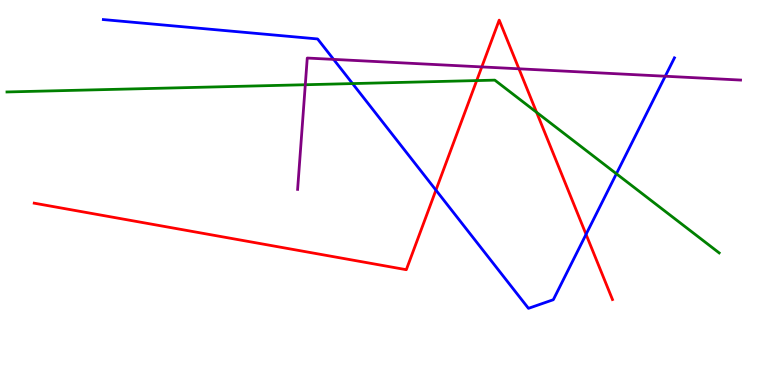[{'lines': ['blue', 'red'], 'intersections': [{'x': 5.62, 'y': 5.06}, {'x': 7.56, 'y': 3.91}]}, {'lines': ['green', 'red'], 'intersections': [{'x': 6.15, 'y': 7.91}, {'x': 6.92, 'y': 7.08}]}, {'lines': ['purple', 'red'], 'intersections': [{'x': 6.22, 'y': 8.26}, {'x': 6.7, 'y': 8.21}]}, {'lines': ['blue', 'green'], 'intersections': [{'x': 4.55, 'y': 7.83}, {'x': 7.95, 'y': 5.49}]}, {'lines': ['blue', 'purple'], 'intersections': [{'x': 4.3, 'y': 8.46}, {'x': 8.58, 'y': 8.02}]}, {'lines': ['green', 'purple'], 'intersections': [{'x': 3.94, 'y': 7.8}]}]